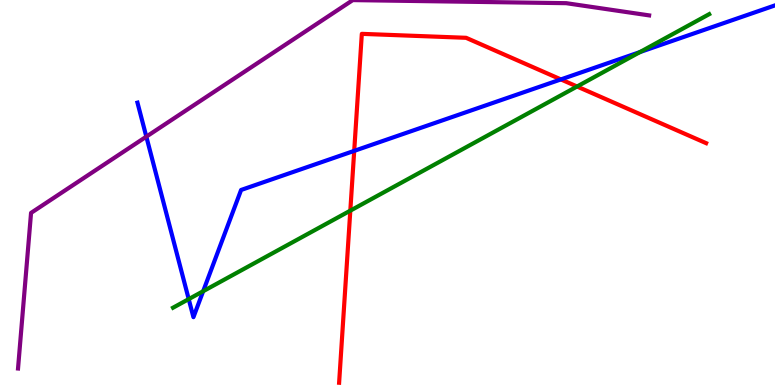[{'lines': ['blue', 'red'], 'intersections': [{'x': 4.57, 'y': 6.08}, {'x': 7.24, 'y': 7.94}]}, {'lines': ['green', 'red'], 'intersections': [{'x': 4.52, 'y': 4.53}, {'x': 7.45, 'y': 7.75}]}, {'lines': ['purple', 'red'], 'intersections': []}, {'lines': ['blue', 'green'], 'intersections': [{'x': 2.44, 'y': 2.23}, {'x': 2.62, 'y': 2.44}, {'x': 8.26, 'y': 8.65}]}, {'lines': ['blue', 'purple'], 'intersections': [{'x': 1.89, 'y': 6.45}]}, {'lines': ['green', 'purple'], 'intersections': []}]